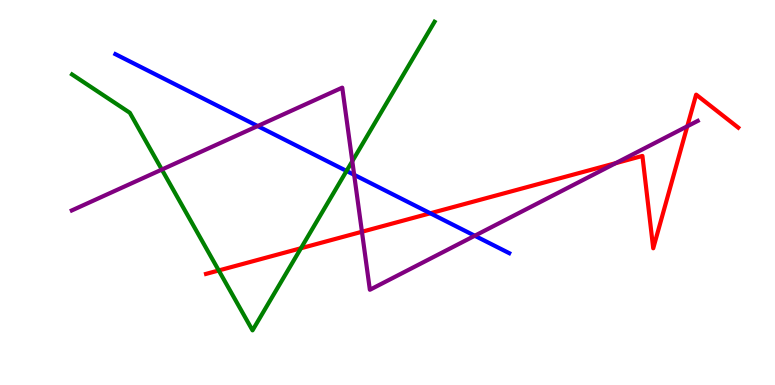[{'lines': ['blue', 'red'], 'intersections': [{'x': 5.55, 'y': 4.46}]}, {'lines': ['green', 'red'], 'intersections': [{'x': 2.82, 'y': 2.97}, {'x': 3.88, 'y': 3.55}]}, {'lines': ['purple', 'red'], 'intersections': [{'x': 4.67, 'y': 3.98}, {'x': 7.94, 'y': 5.76}, {'x': 8.87, 'y': 6.72}]}, {'lines': ['blue', 'green'], 'intersections': [{'x': 4.47, 'y': 5.56}]}, {'lines': ['blue', 'purple'], 'intersections': [{'x': 3.32, 'y': 6.73}, {'x': 4.57, 'y': 5.46}, {'x': 6.13, 'y': 3.88}]}, {'lines': ['green', 'purple'], 'intersections': [{'x': 2.09, 'y': 5.6}, {'x': 4.55, 'y': 5.81}]}]